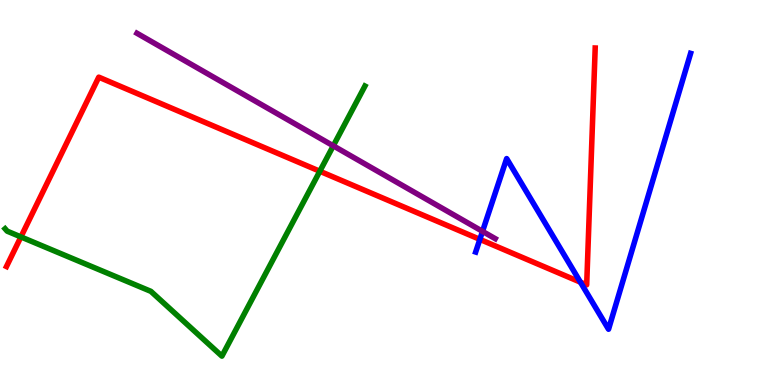[{'lines': ['blue', 'red'], 'intersections': [{'x': 6.19, 'y': 3.78}, {'x': 7.49, 'y': 2.67}]}, {'lines': ['green', 'red'], 'intersections': [{'x': 0.27, 'y': 3.85}, {'x': 4.13, 'y': 5.55}]}, {'lines': ['purple', 'red'], 'intersections': []}, {'lines': ['blue', 'green'], 'intersections': []}, {'lines': ['blue', 'purple'], 'intersections': [{'x': 6.23, 'y': 3.99}]}, {'lines': ['green', 'purple'], 'intersections': [{'x': 4.3, 'y': 6.21}]}]